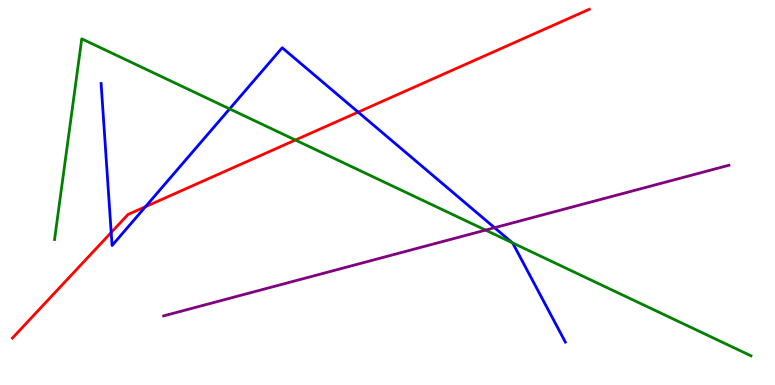[{'lines': ['blue', 'red'], 'intersections': [{'x': 1.43, 'y': 3.96}, {'x': 1.88, 'y': 4.63}, {'x': 4.62, 'y': 7.09}]}, {'lines': ['green', 'red'], 'intersections': [{'x': 3.81, 'y': 6.36}]}, {'lines': ['purple', 'red'], 'intersections': []}, {'lines': ['blue', 'green'], 'intersections': [{'x': 2.96, 'y': 7.17}, {'x': 6.61, 'y': 3.69}]}, {'lines': ['blue', 'purple'], 'intersections': [{'x': 6.38, 'y': 4.09}]}, {'lines': ['green', 'purple'], 'intersections': [{'x': 6.27, 'y': 4.02}]}]